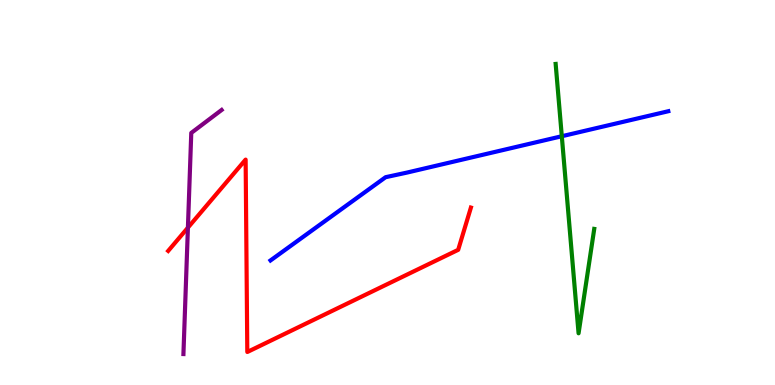[{'lines': ['blue', 'red'], 'intersections': []}, {'lines': ['green', 'red'], 'intersections': []}, {'lines': ['purple', 'red'], 'intersections': [{'x': 2.42, 'y': 4.09}]}, {'lines': ['blue', 'green'], 'intersections': [{'x': 7.25, 'y': 6.46}]}, {'lines': ['blue', 'purple'], 'intersections': []}, {'lines': ['green', 'purple'], 'intersections': []}]